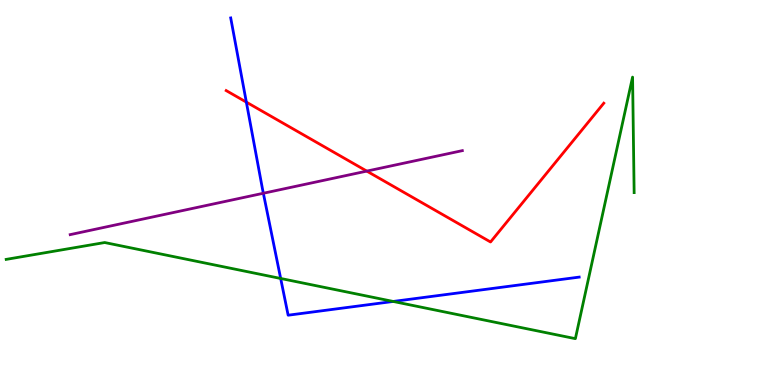[{'lines': ['blue', 'red'], 'intersections': [{'x': 3.18, 'y': 7.35}]}, {'lines': ['green', 'red'], 'intersections': []}, {'lines': ['purple', 'red'], 'intersections': [{'x': 4.73, 'y': 5.56}]}, {'lines': ['blue', 'green'], 'intersections': [{'x': 3.62, 'y': 2.77}, {'x': 5.07, 'y': 2.17}]}, {'lines': ['blue', 'purple'], 'intersections': [{'x': 3.4, 'y': 4.98}]}, {'lines': ['green', 'purple'], 'intersections': []}]